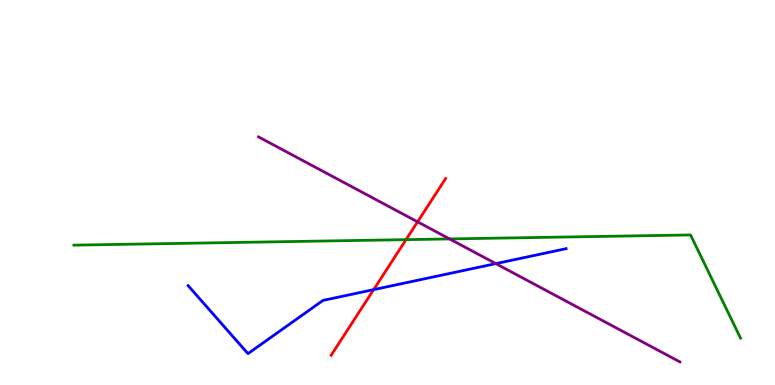[{'lines': ['blue', 'red'], 'intersections': [{'x': 4.82, 'y': 2.48}]}, {'lines': ['green', 'red'], 'intersections': [{'x': 5.24, 'y': 3.78}]}, {'lines': ['purple', 'red'], 'intersections': [{'x': 5.39, 'y': 4.24}]}, {'lines': ['blue', 'green'], 'intersections': []}, {'lines': ['blue', 'purple'], 'intersections': [{'x': 6.4, 'y': 3.15}]}, {'lines': ['green', 'purple'], 'intersections': [{'x': 5.8, 'y': 3.79}]}]